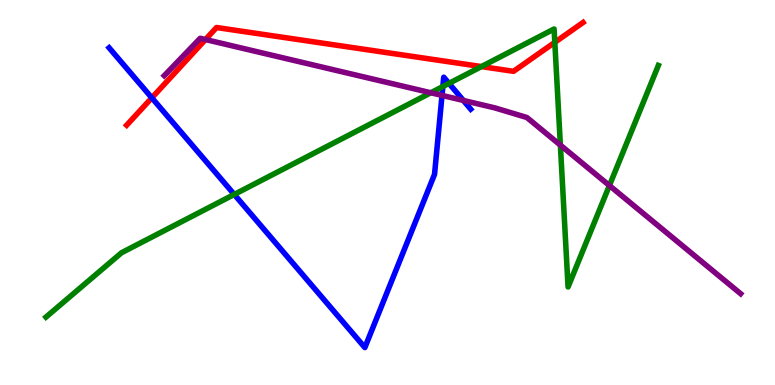[{'lines': ['blue', 'red'], 'intersections': [{'x': 1.96, 'y': 7.46}]}, {'lines': ['green', 'red'], 'intersections': [{'x': 6.21, 'y': 8.27}, {'x': 7.16, 'y': 8.9}]}, {'lines': ['purple', 'red'], 'intersections': [{'x': 2.65, 'y': 8.97}]}, {'lines': ['blue', 'green'], 'intersections': [{'x': 3.02, 'y': 4.95}, {'x': 5.71, 'y': 7.75}, {'x': 5.79, 'y': 7.83}]}, {'lines': ['blue', 'purple'], 'intersections': [{'x': 5.7, 'y': 7.52}, {'x': 5.98, 'y': 7.39}]}, {'lines': ['green', 'purple'], 'intersections': [{'x': 5.56, 'y': 7.59}, {'x': 7.23, 'y': 6.23}, {'x': 7.86, 'y': 5.18}]}]